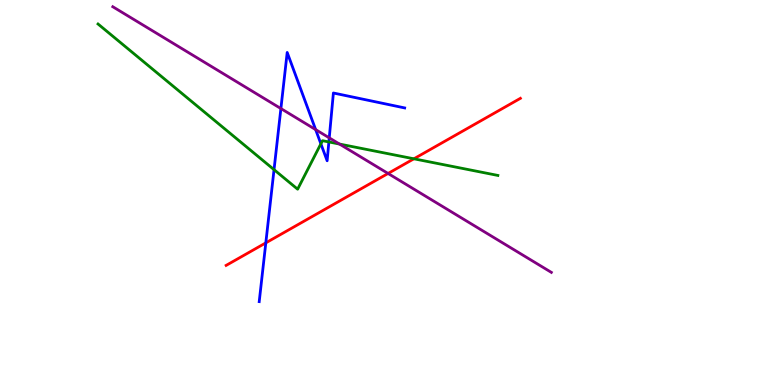[{'lines': ['blue', 'red'], 'intersections': [{'x': 3.43, 'y': 3.69}]}, {'lines': ['green', 'red'], 'intersections': [{'x': 5.34, 'y': 5.88}]}, {'lines': ['purple', 'red'], 'intersections': [{'x': 5.01, 'y': 5.49}]}, {'lines': ['blue', 'green'], 'intersections': [{'x': 3.54, 'y': 5.59}, {'x': 4.14, 'y': 6.26}, {'x': 4.24, 'y': 6.31}]}, {'lines': ['blue', 'purple'], 'intersections': [{'x': 3.62, 'y': 7.18}, {'x': 4.07, 'y': 6.63}, {'x': 4.25, 'y': 6.42}]}, {'lines': ['green', 'purple'], 'intersections': [{'x': 4.38, 'y': 6.26}]}]